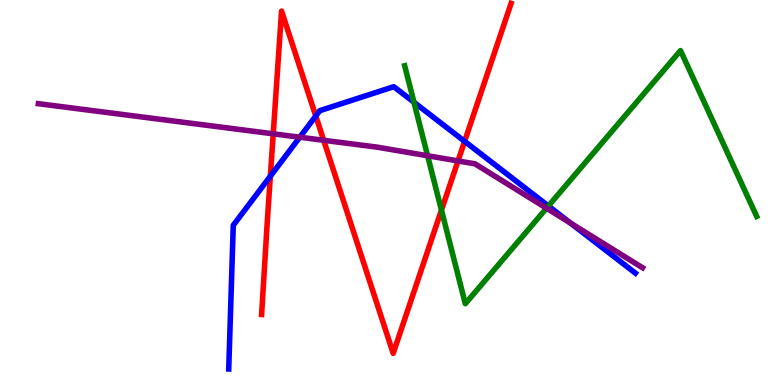[{'lines': ['blue', 'red'], 'intersections': [{'x': 3.49, 'y': 5.42}, {'x': 4.07, 'y': 6.99}, {'x': 6.0, 'y': 6.33}]}, {'lines': ['green', 'red'], 'intersections': [{'x': 5.7, 'y': 4.54}]}, {'lines': ['purple', 'red'], 'intersections': [{'x': 3.53, 'y': 6.52}, {'x': 4.18, 'y': 6.36}, {'x': 5.91, 'y': 5.82}]}, {'lines': ['blue', 'green'], 'intersections': [{'x': 5.34, 'y': 7.34}, {'x': 7.08, 'y': 4.65}]}, {'lines': ['blue', 'purple'], 'intersections': [{'x': 3.87, 'y': 6.44}, {'x': 7.36, 'y': 4.2}]}, {'lines': ['green', 'purple'], 'intersections': [{'x': 5.52, 'y': 5.95}, {'x': 7.05, 'y': 4.59}]}]